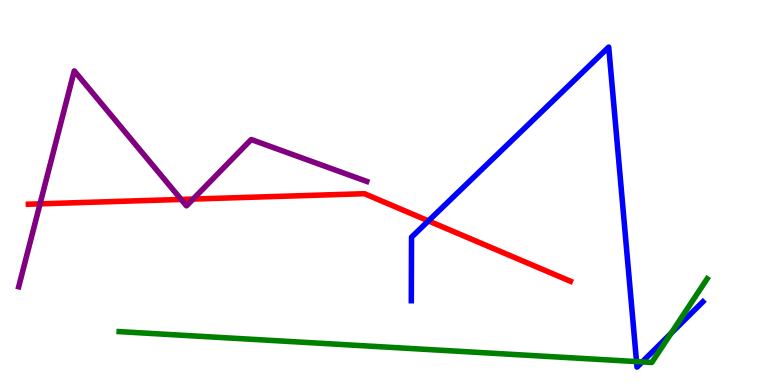[{'lines': ['blue', 'red'], 'intersections': [{'x': 5.53, 'y': 4.26}]}, {'lines': ['green', 'red'], 'intersections': []}, {'lines': ['purple', 'red'], 'intersections': [{'x': 0.517, 'y': 4.71}, {'x': 2.34, 'y': 4.82}, {'x': 2.49, 'y': 4.83}]}, {'lines': ['blue', 'green'], 'intersections': [{'x': 8.21, 'y': 0.608}, {'x': 8.29, 'y': 0.6}, {'x': 8.66, 'y': 1.34}]}, {'lines': ['blue', 'purple'], 'intersections': []}, {'lines': ['green', 'purple'], 'intersections': []}]